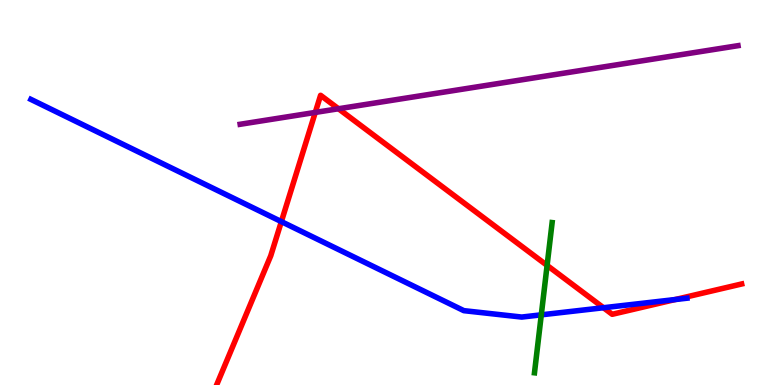[{'lines': ['blue', 'red'], 'intersections': [{'x': 3.63, 'y': 4.24}, {'x': 7.79, 'y': 2.01}, {'x': 8.71, 'y': 2.22}]}, {'lines': ['green', 'red'], 'intersections': [{'x': 7.06, 'y': 3.11}]}, {'lines': ['purple', 'red'], 'intersections': [{'x': 4.07, 'y': 7.08}, {'x': 4.37, 'y': 7.18}]}, {'lines': ['blue', 'green'], 'intersections': [{'x': 6.98, 'y': 1.82}]}, {'lines': ['blue', 'purple'], 'intersections': []}, {'lines': ['green', 'purple'], 'intersections': []}]